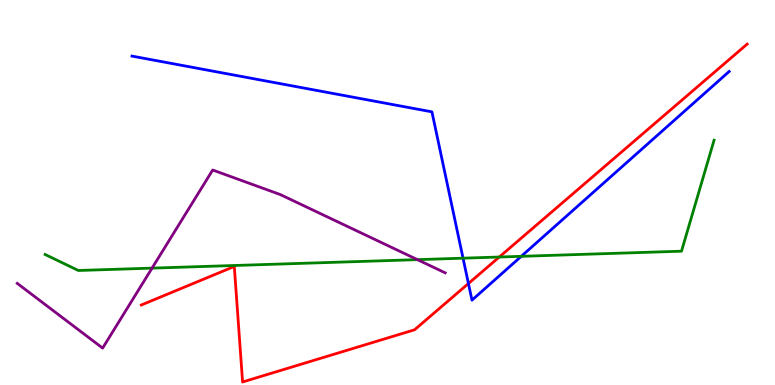[{'lines': ['blue', 'red'], 'intersections': [{'x': 6.04, 'y': 2.64}]}, {'lines': ['green', 'red'], 'intersections': [{'x': 6.44, 'y': 3.32}]}, {'lines': ['purple', 'red'], 'intersections': []}, {'lines': ['blue', 'green'], 'intersections': [{'x': 5.97, 'y': 3.29}, {'x': 6.73, 'y': 3.34}]}, {'lines': ['blue', 'purple'], 'intersections': []}, {'lines': ['green', 'purple'], 'intersections': [{'x': 1.96, 'y': 3.04}, {'x': 5.39, 'y': 3.26}]}]